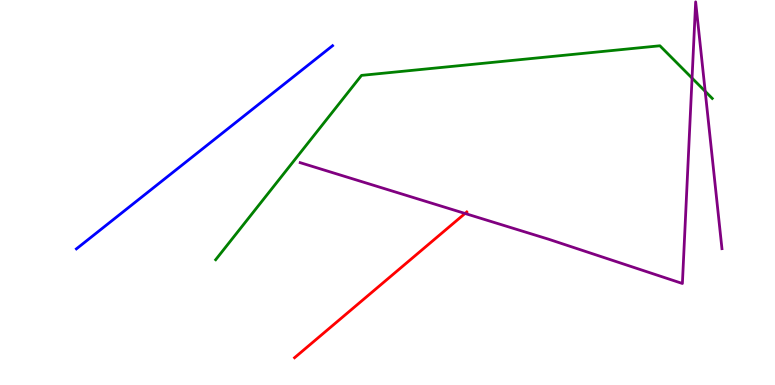[{'lines': ['blue', 'red'], 'intersections': []}, {'lines': ['green', 'red'], 'intersections': []}, {'lines': ['purple', 'red'], 'intersections': [{'x': 6.0, 'y': 4.46}]}, {'lines': ['blue', 'green'], 'intersections': []}, {'lines': ['blue', 'purple'], 'intersections': []}, {'lines': ['green', 'purple'], 'intersections': [{'x': 8.93, 'y': 7.97}, {'x': 9.1, 'y': 7.63}]}]